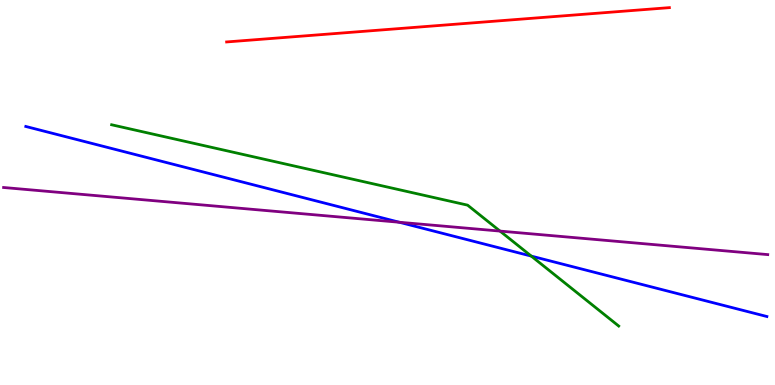[{'lines': ['blue', 'red'], 'intersections': []}, {'lines': ['green', 'red'], 'intersections': []}, {'lines': ['purple', 'red'], 'intersections': []}, {'lines': ['blue', 'green'], 'intersections': [{'x': 6.86, 'y': 3.35}]}, {'lines': ['blue', 'purple'], 'intersections': [{'x': 5.15, 'y': 4.23}]}, {'lines': ['green', 'purple'], 'intersections': [{'x': 6.45, 'y': 4.0}]}]